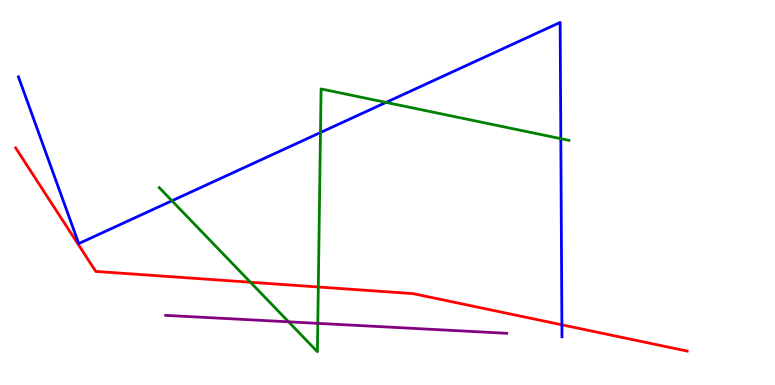[{'lines': ['blue', 'red'], 'intersections': [{'x': 7.25, 'y': 1.56}]}, {'lines': ['green', 'red'], 'intersections': [{'x': 3.23, 'y': 2.67}, {'x': 4.11, 'y': 2.55}]}, {'lines': ['purple', 'red'], 'intersections': []}, {'lines': ['blue', 'green'], 'intersections': [{'x': 2.22, 'y': 4.79}, {'x': 4.14, 'y': 6.56}, {'x': 4.98, 'y': 7.34}, {'x': 7.24, 'y': 6.4}]}, {'lines': ['blue', 'purple'], 'intersections': []}, {'lines': ['green', 'purple'], 'intersections': [{'x': 3.72, 'y': 1.64}, {'x': 4.1, 'y': 1.6}]}]